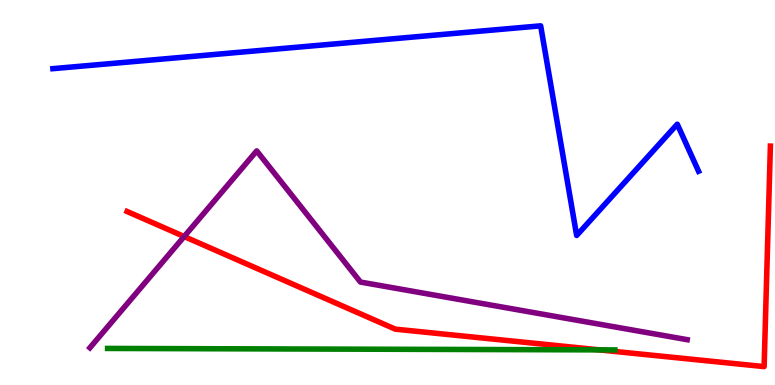[{'lines': ['blue', 'red'], 'intersections': []}, {'lines': ['green', 'red'], 'intersections': [{'x': 7.73, 'y': 0.912}]}, {'lines': ['purple', 'red'], 'intersections': [{'x': 2.38, 'y': 3.86}]}, {'lines': ['blue', 'green'], 'intersections': []}, {'lines': ['blue', 'purple'], 'intersections': []}, {'lines': ['green', 'purple'], 'intersections': []}]